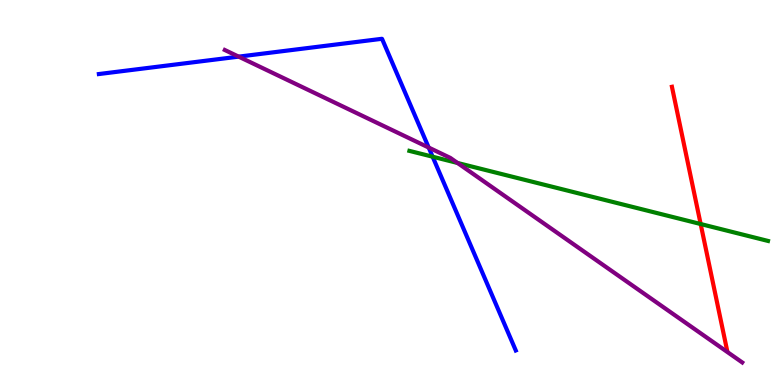[{'lines': ['blue', 'red'], 'intersections': []}, {'lines': ['green', 'red'], 'intersections': [{'x': 9.04, 'y': 4.18}]}, {'lines': ['purple', 'red'], 'intersections': []}, {'lines': ['blue', 'green'], 'intersections': [{'x': 5.58, 'y': 5.93}]}, {'lines': ['blue', 'purple'], 'intersections': [{'x': 3.08, 'y': 8.53}, {'x': 5.53, 'y': 6.17}]}, {'lines': ['green', 'purple'], 'intersections': [{'x': 5.9, 'y': 5.77}]}]